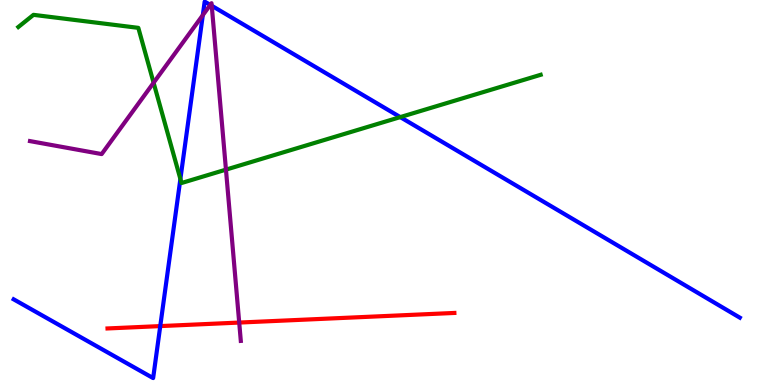[{'lines': ['blue', 'red'], 'intersections': [{'x': 2.07, 'y': 1.53}]}, {'lines': ['green', 'red'], 'intersections': []}, {'lines': ['purple', 'red'], 'intersections': [{'x': 3.09, 'y': 1.62}]}, {'lines': ['blue', 'green'], 'intersections': [{'x': 2.33, 'y': 5.35}, {'x': 5.16, 'y': 6.96}]}, {'lines': ['blue', 'purple'], 'intersections': [{'x': 2.62, 'y': 9.61}, {'x': 2.71, 'y': 9.87}, {'x': 2.73, 'y': 9.85}]}, {'lines': ['green', 'purple'], 'intersections': [{'x': 1.98, 'y': 7.85}, {'x': 2.92, 'y': 5.59}]}]